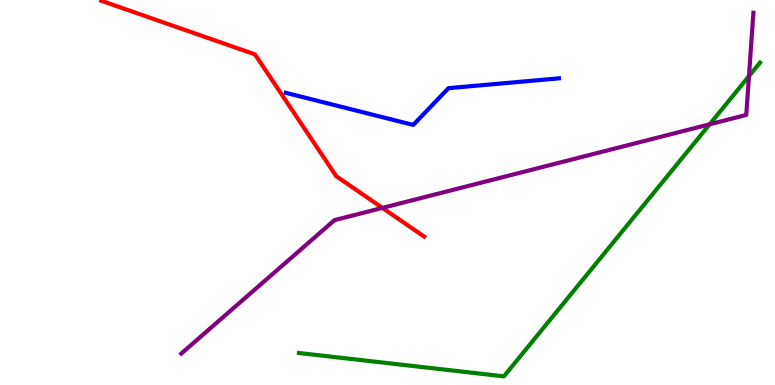[{'lines': ['blue', 'red'], 'intersections': []}, {'lines': ['green', 'red'], 'intersections': []}, {'lines': ['purple', 'red'], 'intersections': [{'x': 4.93, 'y': 4.6}]}, {'lines': ['blue', 'green'], 'intersections': []}, {'lines': ['blue', 'purple'], 'intersections': []}, {'lines': ['green', 'purple'], 'intersections': [{'x': 9.16, 'y': 6.77}, {'x': 9.66, 'y': 8.02}]}]